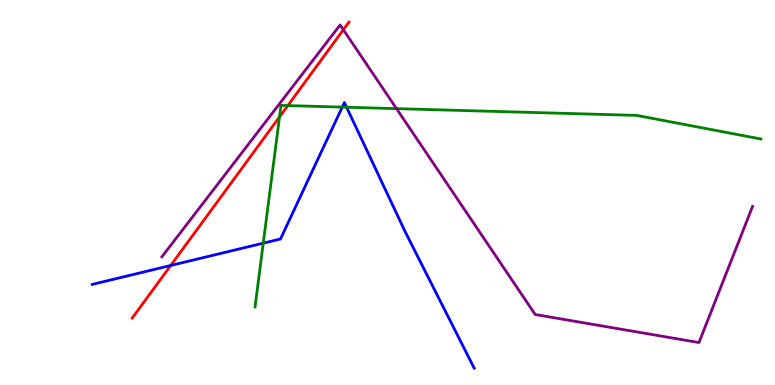[{'lines': ['blue', 'red'], 'intersections': [{'x': 2.2, 'y': 3.1}]}, {'lines': ['green', 'red'], 'intersections': [{'x': 3.61, 'y': 6.96}, {'x': 3.71, 'y': 7.26}]}, {'lines': ['purple', 'red'], 'intersections': [{'x': 4.43, 'y': 9.23}]}, {'lines': ['blue', 'green'], 'intersections': [{'x': 3.4, 'y': 3.68}, {'x': 4.42, 'y': 7.22}, {'x': 4.47, 'y': 7.21}]}, {'lines': ['blue', 'purple'], 'intersections': []}, {'lines': ['green', 'purple'], 'intersections': [{'x': 5.12, 'y': 7.18}]}]